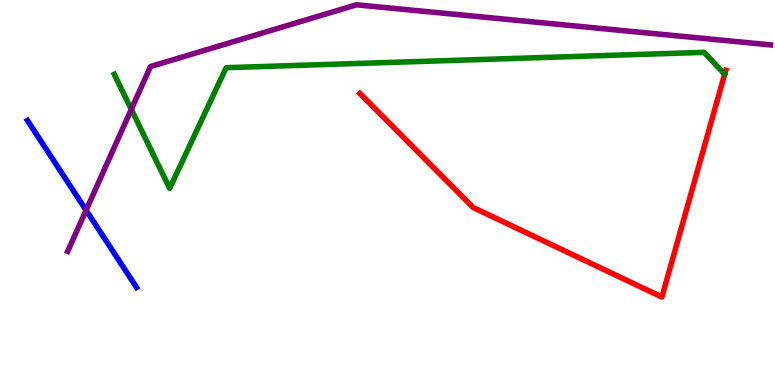[{'lines': ['blue', 'red'], 'intersections': []}, {'lines': ['green', 'red'], 'intersections': []}, {'lines': ['purple', 'red'], 'intersections': []}, {'lines': ['blue', 'green'], 'intersections': []}, {'lines': ['blue', 'purple'], 'intersections': [{'x': 1.11, 'y': 4.54}]}, {'lines': ['green', 'purple'], 'intersections': [{'x': 1.69, 'y': 7.16}]}]